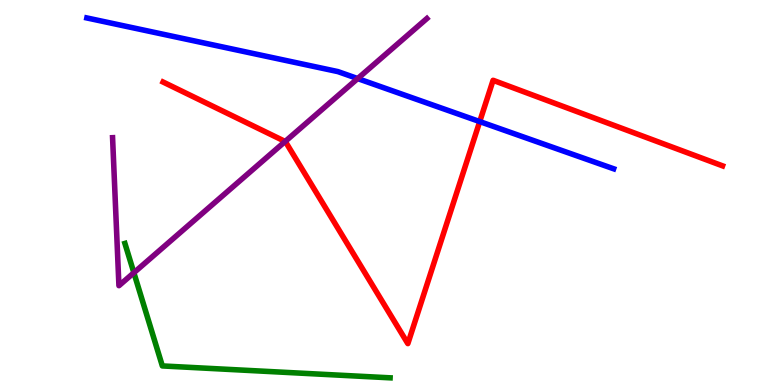[{'lines': ['blue', 'red'], 'intersections': [{'x': 6.19, 'y': 6.84}]}, {'lines': ['green', 'red'], 'intersections': []}, {'lines': ['purple', 'red'], 'intersections': [{'x': 3.68, 'y': 6.33}]}, {'lines': ['blue', 'green'], 'intersections': []}, {'lines': ['blue', 'purple'], 'intersections': [{'x': 4.62, 'y': 7.96}]}, {'lines': ['green', 'purple'], 'intersections': [{'x': 1.73, 'y': 2.92}]}]